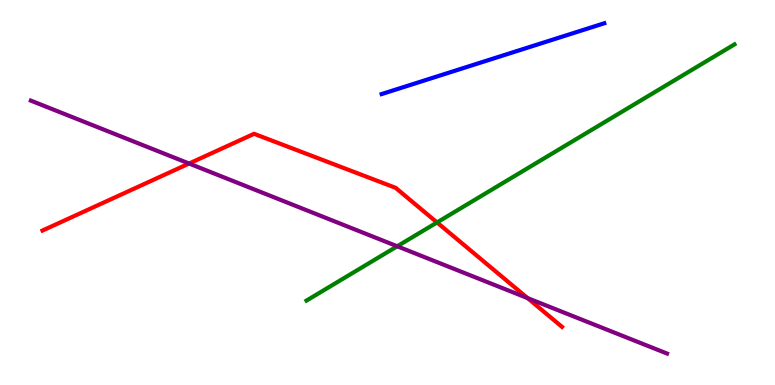[{'lines': ['blue', 'red'], 'intersections': []}, {'lines': ['green', 'red'], 'intersections': [{'x': 5.64, 'y': 4.22}]}, {'lines': ['purple', 'red'], 'intersections': [{'x': 2.44, 'y': 5.75}, {'x': 6.81, 'y': 2.26}]}, {'lines': ['blue', 'green'], 'intersections': []}, {'lines': ['blue', 'purple'], 'intersections': []}, {'lines': ['green', 'purple'], 'intersections': [{'x': 5.13, 'y': 3.6}]}]